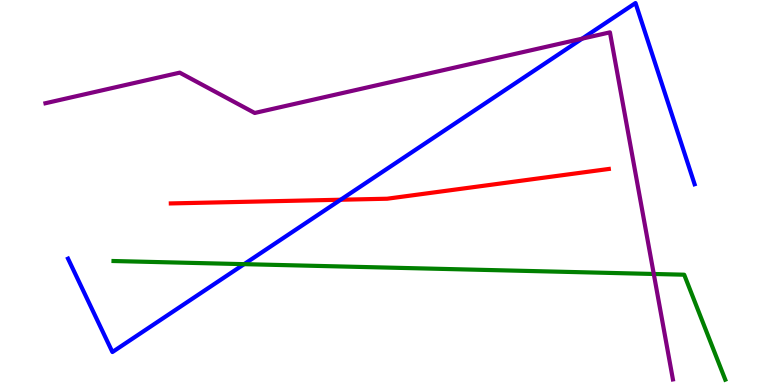[{'lines': ['blue', 'red'], 'intersections': [{'x': 4.4, 'y': 4.81}]}, {'lines': ['green', 'red'], 'intersections': []}, {'lines': ['purple', 'red'], 'intersections': []}, {'lines': ['blue', 'green'], 'intersections': [{'x': 3.15, 'y': 3.14}]}, {'lines': ['blue', 'purple'], 'intersections': [{'x': 7.51, 'y': 9.0}]}, {'lines': ['green', 'purple'], 'intersections': [{'x': 8.44, 'y': 2.88}]}]